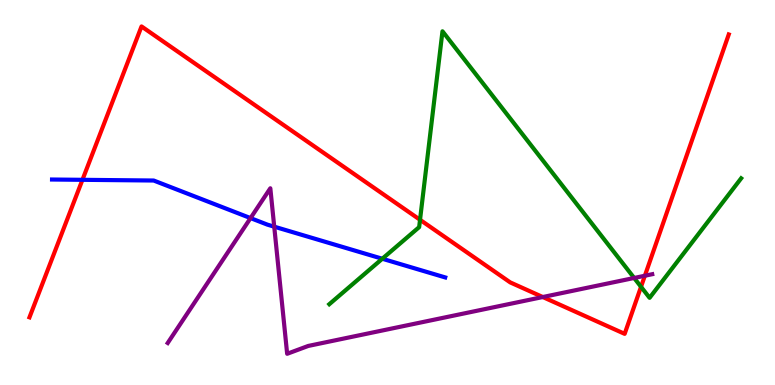[{'lines': ['blue', 'red'], 'intersections': [{'x': 1.06, 'y': 5.33}]}, {'lines': ['green', 'red'], 'intersections': [{'x': 5.42, 'y': 4.29}, {'x': 8.27, 'y': 2.55}]}, {'lines': ['purple', 'red'], 'intersections': [{'x': 7.0, 'y': 2.28}, {'x': 8.32, 'y': 2.84}]}, {'lines': ['blue', 'green'], 'intersections': [{'x': 4.93, 'y': 3.28}]}, {'lines': ['blue', 'purple'], 'intersections': [{'x': 3.23, 'y': 4.34}, {'x': 3.54, 'y': 4.11}]}, {'lines': ['green', 'purple'], 'intersections': [{'x': 8.18, 'y': 2.78}]}]